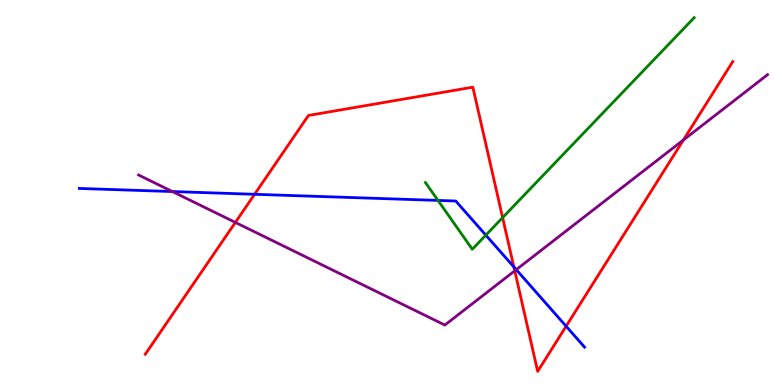[{'lines': ['blue', 'red'], 'intersections': [{'x': 3.28, 'y': 4.95}, {'x': 6.63, 'y': 3.07}, {'x': 7.3, 'y': 1.53}]}, {'lines': ['green', 'red'], 'intersections': [{'x': 6.49, 'y': 4.35}]}, {'lines': ['purple', 'red'], 'intersections': [{'x': 3.04, 'y': 4.22}, {'x': 6.64, 'y': 2.97}, {'x': 8.82, 'y': 6.36}]}, {'lines': ['blue', 'green'], 'intersections': [{'x': 5.65, 'y': 4.79}, {'x': 6.27, 'y': 3.89}]}, {'lines': ['blue', 'purple'], 'intersections': [{'x': 2.22, 'y': 5.02}, {'x': 6.66, 'y': 3.0}]}, {'lines': ['green', 'purple'], 'intersections': []}]